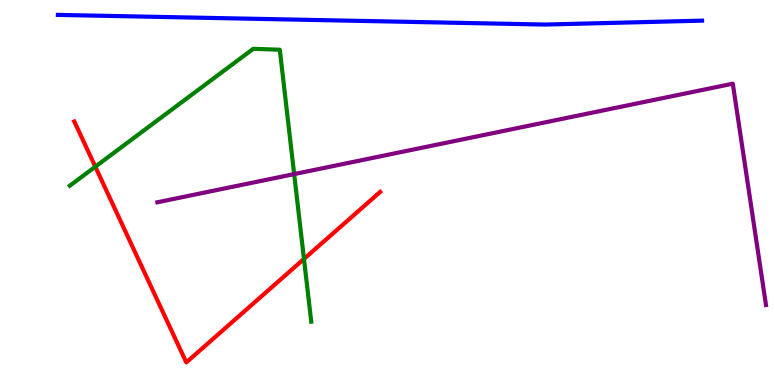[{'lines': ['blue', 'red'], 'intersections': []}, {'lines': ['green', 'red'], 'intersections': [{'x': 1.23, 'y': 5.67}, {'x': 3.92, 'y': 3.27}]}, {'lines': ['purple', 'red'], 'intersections': []}, {'lines': ['blue', 'green'], 'intersections': []}, {'lines': ['blue', 'purple'], 'intersections': []}, {'lines': ['green', 'purple'], 'intersections': [{'x': 3.8, 'y': 5.48}]}]